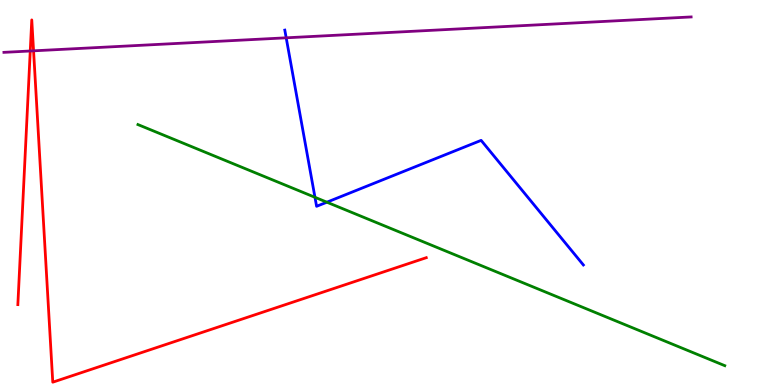[{'lines': ['blue', 'red'], 'intersections': []}, {'lines': ['green', 'red'], 'intersections': []}, {'lines': ['purple', 'red'], 'intersections': [{'x': 0.39, 'y': 8.68}, {'x': 0.433, 'y': 8.68}]}, {'lines': ['blue', 'green'], 'intersections': [{'x': 4.06, 'y': 4.88}, {'x': 4.22, 'y': 4.75}]}, {'lines': ['blue', 'purple'], 'intersections': [{'x': 3.69, 'y': 9.02}]}, {'lines': ['green', 'purple'], 'intersections': []}]